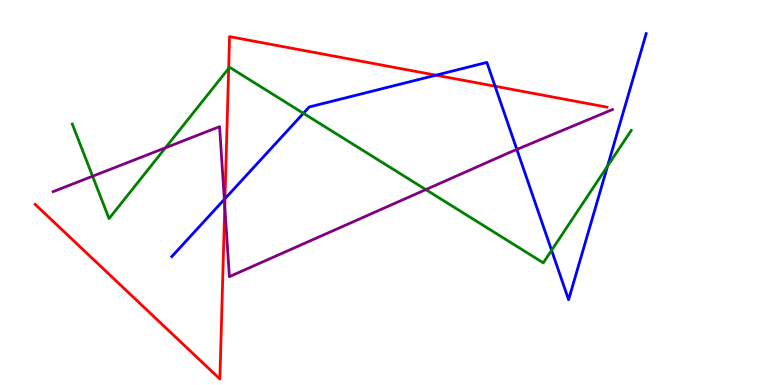[{'lines': ['blue', 'red'], 'intersections': [{'x': 2.9, 'y': 4.84}, {'x': 5.63, 'y': 8.05}, {'x': 6.39, 'y': 7.76}]}, {'lines': ['green', 'red'], 'intersections': [{'x': 2.95, 'y': 8.22}]}, {'lines': ['purple', 'red'], 'intersections': [{'x': 2.9, 'y': 4.65}]}, {'lines': ['blue', 'green'], 'intersections': [{'x': 3.91, 'y': 7.06}, {'x': 7.12, 'y': 3.5}, {'x': 7.84, 'y': 5.69}]}, {'lines': ['blue', 'purple'], 'intersections': [{'x': 2.89, 'y': 4.82}, {'x': 6.67, 'y': 6.12}]}, {'lines': ['green', 'purple'], 'intersections': [{'x': 1.19, 'y': 5.42}, {'x': 2.13, 'y': 6.16}, {'x': 5.49, 'y': 5.08}]}]